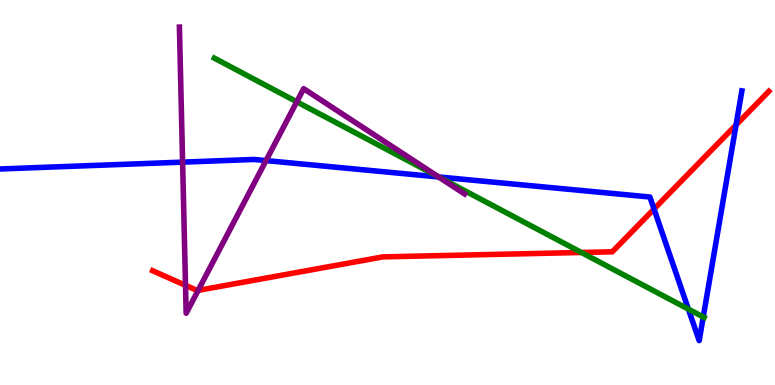[{'lines': ['blue', 'red'], 'intersections': [{'x': 8.44, 'y': 4.57}, {'x': 9.5, 'y': 6.76}]}, {'lines': ['green', 'red'], 'intersections': [{'x': 7.5, 'y': 3.44}]}, {'lines': ['purple', 'red'], 'intersections': [{'x': 2.39, 'y': 2.59}, {'x': 2.56, 'y': 2.46}]}, {'lines': ['blue', 'green'], 'intersections': [{'x': 5.66, 'y': 5.4}, {'x': 8.88, 'y': 1.97}, {'x': 9.07, 'y': 1.77}]}, {'lines': ['blue', 'purple'], 'intersections': [{'x': 2.36, 'y': 5.79}, {'x': 3.43, 'y': 5.83}, {'x': 5.66, 'y': 5.4}]}, {'lines': ['green', 'purple'], 'intersections': [{'x': 3.83, 'y': 7.36}, {'x': 5.65, 'y': 5.41}]}]